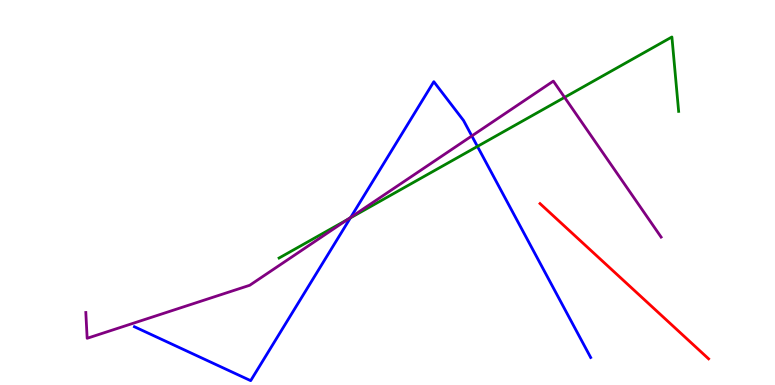[{'lines': ['blue', 'red'], 'intersections': []}, {'lines': ['green', 'red'], 'intersections': []}, {'lines': ['purple', 'red'], 'intersections': []}, {'lines': ['blue', 'green'], 'intersections': [{'x': 4.52, 'y': 4.34}, {'x': 6.16, 'y': 6.2}]}, {'lines': ['blue', 'purple'], 'intersections': [{'x': 4.53, 'y': 4.35}, {'x': 6.09, 'y': 6.47}]}, {'lines': ['green', 'purple'], 'intersections': [{'x': 4.48, 'y': 4.3}, {'x': 7.28, 'y': 7.47}]}]